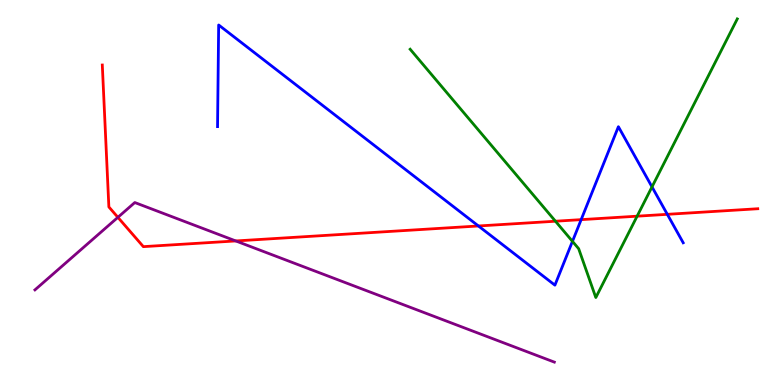[{'lines': ['blue', 'red'], 'intersections': [{'x': 6.17, 'y': 4.13}, {'x': 7.5, 'y': 4.3}, {'x': 8.61, 'y': 4.43}]}, {'lines': ['green', 'red'], 'intersections': [{'x': 7.17, 'y': 4.25}, {'x': 8.22, 'y': 4.38}]}, {'lines': ['purple', 'red'], 'intersections': [{'x': 1.52, 'y': 4.36}, {'x': 3.04, 'y': 3.74}]}, {'lines': ['blue', 'green'], 'intersections': [{'x': 7.39, 'y': 3.73}, {'x': 8.41, 'y': 5.15}]}, {'lines': ['blue', 'purple'], 'intersections': []}, {'lines': ['green', 'purple'], 'intersections': []}]